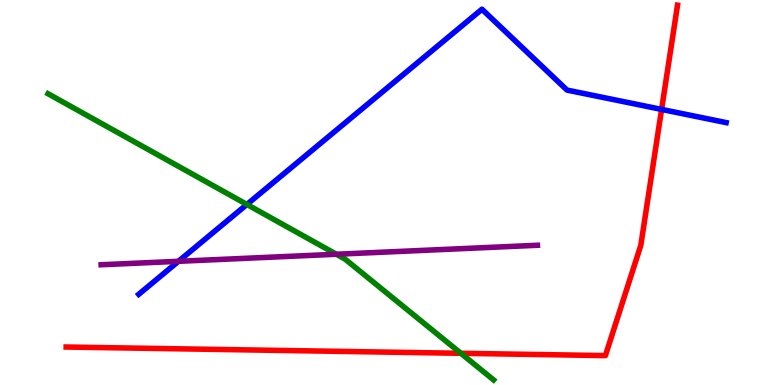[{'lines': ['blue', 'red'], 'intersections': [{'x': 8.54, 'y': 7.16}]}, {'lines': ['green', 'red'], 'intersections': [{'x': 5.95, 'y': 0.823}]}, {'lines': ['purple', 'red'], 'intersections': []}, {'lines': ['blue', 'green'], 'intersections': [{'x': 3.19, 'y': 4.69}]}, {'lines': ['blue', 'purple'], 'intersections': [{'x': 2.3, 'y': 3.21}]}, {'lines': ['green', 'purple'], 'intersections': [{'x': 4.34, 'y': 3.4}]}]